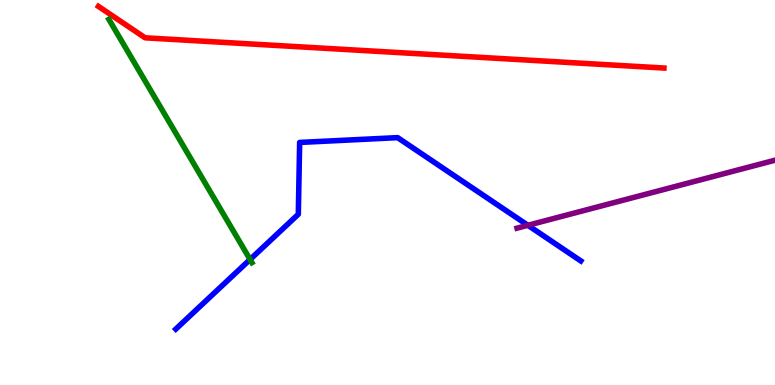[{'lines': ['blue', 'red'], 'intersections': []}, {'lines': ['green', 'red'], 'intersections': []}, {'lines': ['purple', 'red'], 'intersections': []}, {'lines': ['blue', 'green'], 'intersections': [{'x': 3.23, 'y': 3.26}]}, {'lines': ['blue', 'purple'], 'intersections': [{'x': 6.81, 'y': 4.15}]}, {'lines': ['green', 'purple'], 'intersections': []}]